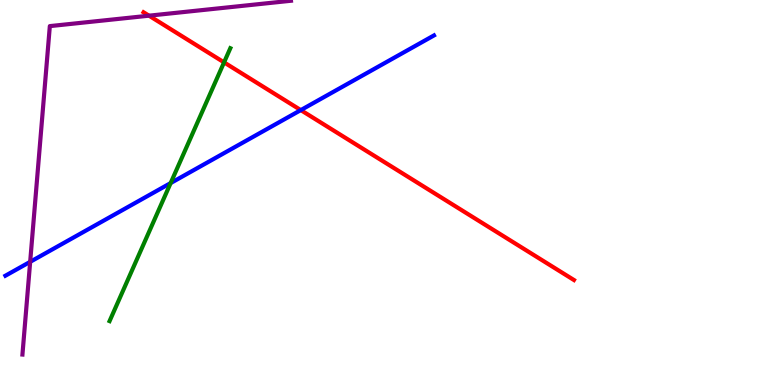[{'lines': ['blue', 'red'], 'intersections': [{'x': 3.88, 'y': 7.14}]}, {'lines': ['green', 'red'], 'intersections': [{'x': 2.89, 'y': 8.38}]}, {'lines': ['purple', 'red'], 'intersections': [{'x': 1.92, 'y': 9.59}]}, {'lines': ['blue', 'green'], 'intersections': [{'x': 2.2, 'y': 5.24}]}, {'lines': ['blue', 'purple'], 'intersections': [{'x': 0.389, 'y': 3.2}]}, {'lines': ['green', 'purple'], 'intersections': []}]